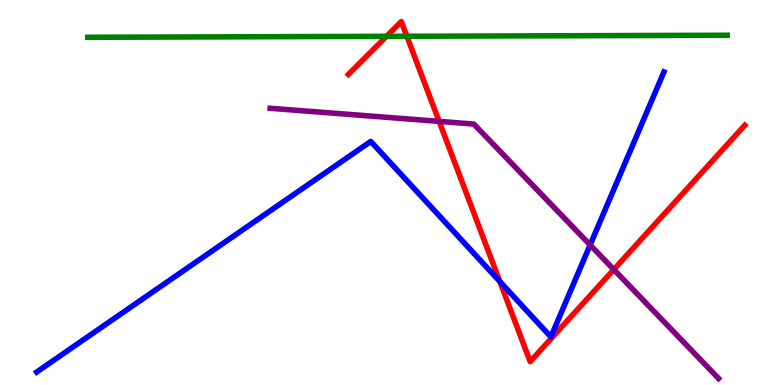[{'lines': ['blue', 'red'], 'intersections': [{'x': 6.45, 'y': 2.69}]}, {'lines': ['green', 'red'], 'intersections': [{'x': 4.99, 'y': 9.06}, {'x': 5.25, 'y': 9.06}]}, {'lines': ['purple', 'red'], 'intersections': [{'x': 5.67, 'y': 6.85}, {'x': 7.92, 'y': 3.0}]}, {'lines': ['blue', 'green'], 'intersections': []}, {'lines': ['blue', 'purple'], 'intersections': [{'x': 7.61, 'y': 3.64}]}, {'lines': ['green', 'purple'], 'intersections': []}]